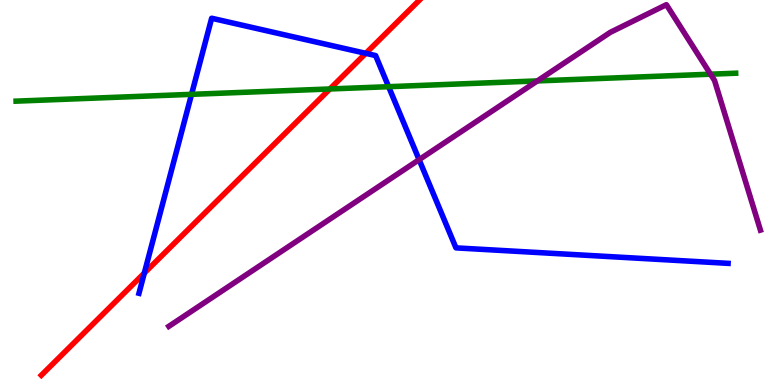[{'lines': ['blue', 'red'], 'intersections': [{'x': 1.86, 'y': 2.91}, {'x': 4.72, 'y': 8.61}]}, {'lines': ['green', 'red'], 'intersections': [{'x': 4.26, 'y': 7.69}]}, {'lines': ['purple', 'red'], 'intersections': []}, {'lines': ['blue', 'green'], 'intersections': [{'x': 2.47, 'y': 7.55}, {'x': 5.01, 'y': 7.75}]}, {'lines': ['blue', 'purple'], 'intersections': [{'x': 5.41, 'y': 5.85}]}, {'lines': ['green', 'purple'], 'intersections': [{'x': 6.93, 'y': 7.9}, {'x': 9.17, 'y': 8.07}]}]